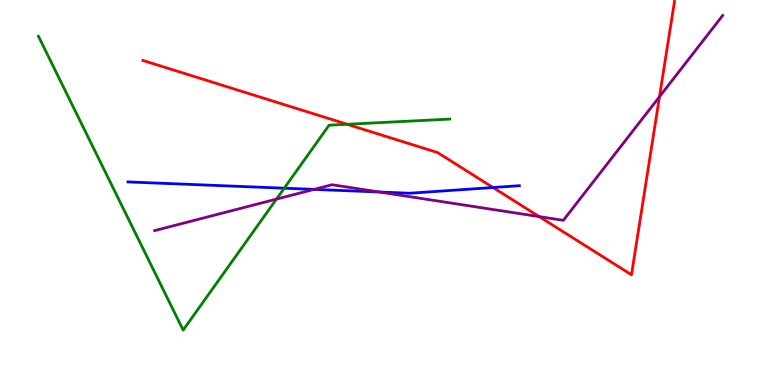[{'lines': ['blue', 'red'], 'intersections': [{'x': 6.36, 'y': 5.13}]}, {'lines': ['green', 'red'], 'intersections': [{'x': 4.48, 'y': 6.77}]}, {'lines': ['purple', 'red'], 'intersections': [{'x': 6.96, 'y': 4.37}, {'x': 8.51, 'y': 7.49}]}, {'lines': ['blue', 'green'], 'intersections': [{'x': 3.67, 'y': 5.11}]}, {'lines': ['blue', 'purple'], 'intersections': [{'x': 4.05, 'y': 5.08}, {'x': 4.9, 'y': 5.01}]}, {'lines': ['green', 'purple'], 'intersections': [{'x': 3.57, 'y': 4.83}]}]